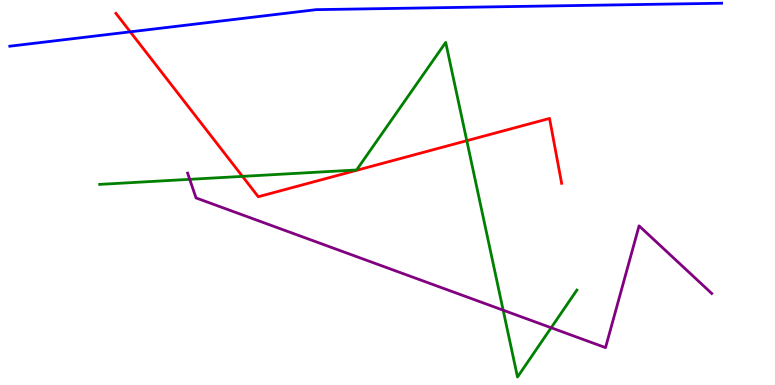[{'lines': ['blue', 'red'], 'intersections': [{'x': 1.68, 'y': 9.17}]}, {'lines': ['green', 'red'], 'intersections': [{'x': 3.13, 'y': 5.42}, {'x': 6.02, 'y': 6.35}]}, {'lines': ['purple', 'red'], 'intersections': []}, {'lines': ['blue', 'green'], 'intersections': []}, {'lines': ['blue', 'purple'], 'intersections': []}, {'lines': ['green', 'purple'], 'intersections': [{'x': 2.45, 'y': 5.34}, {'x': 6.49, 'y': 1.94}, {'x': 7.11, 'y': 1.49}]}]